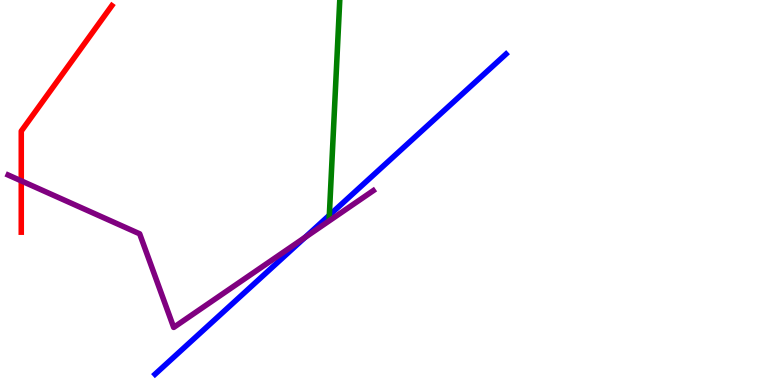[{'lines': ['blue', 'red'], 'intersections': []}, {'lines': ['green', 'red'], 'intersections': []}, {'lines': ['purple', 'red'], 'intersections': [{'x': 0.274, 'y': 5.3}]}, {'lines': ['blue', 'green'], 'intersections': [{'x': 4.25, 'y': 4.41}]}, {'lines': ['blue', 'purple'], 'intersections': [{'x': 3.94, 'y': 3.83}]}, {'lines': ['green', 'purple'], 'intersections': []}]